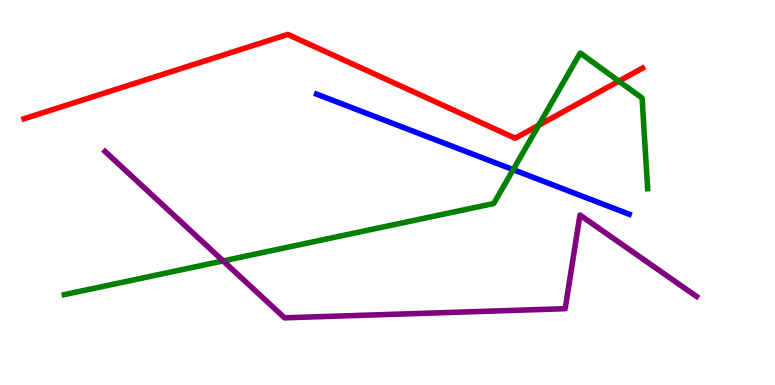[{'lines': ['blue', 'red'], 'intersections': []}, {'lines': ['green', 'red'], 'intersections': [{'x': 6.95, 'y': 6.75}, {'x': 7.99, 'y': 7.89}]}, {'lines': ['purple', 'red'], 'intersections': []}, {'lines': ['blue', 'green'], 'intersections': [{'x': 6.62, 'y': 5.59}]}, {'lines': ['blue', 'purple'], 'intersections': []}, {'lines': ['green', 'purple'], 'intersections': [{'x': 2.88, 'y': 3.22}]}]